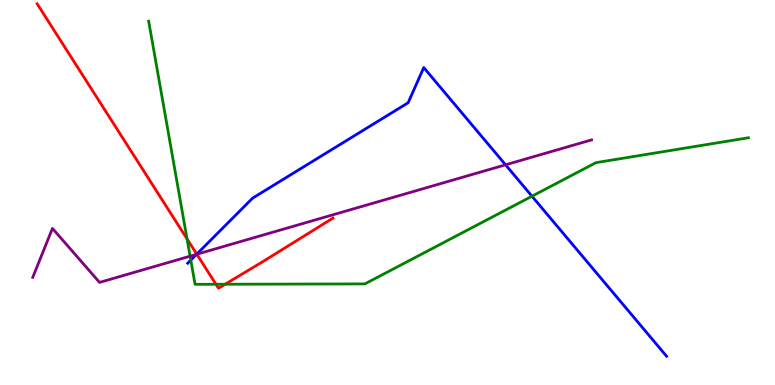[{'lines': ['blue', 'red'], 'intersections': [{'x': 2.54, 'y': 3.4}]}, {'lines': ['green', 'red'], 'intersections': [{'x': 2.41, 'y': 3.79}, {'x': 2.79, 'y': 2.62}, {'x': 2.9, 'y': 2.62}]}, {'lines': ['purple', 'red'], 'intersections': [{'x': 2.54, 'y': 3.4}]}, {'lines': ['blue', 'green'], 'intersections': [{'x': 2.46, 'y': 3.24}, {'x': 6.86, 'y': 4.9}]}, {'lines': ['blue', 'purple'], 'intersections': [{'x': 2.54, 'y': 3.39}, {'x': 6.52, 'y': 5.72}]}, {'lines': ['green', 'purple'], 'intersections': [{'x': 2.45, 'y': 3.35}]}]